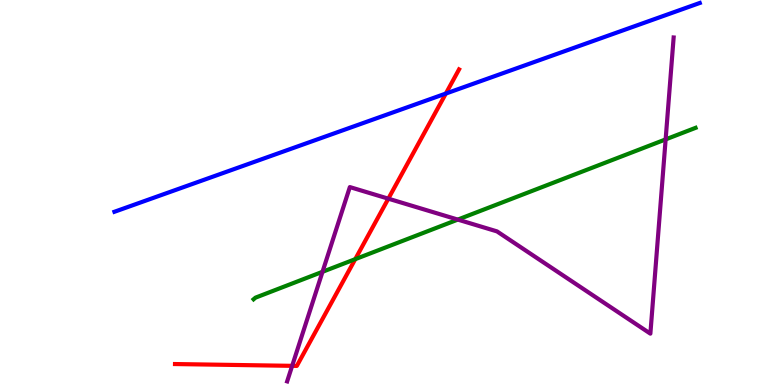[{'lines': ['blue', 'red'], 'intersections': [{'x': 5.75, 'y': 7.57}]}, {'lines': ['green', 'red'], 'intersections': [{'x': 4.58, 'y': 3.27}]}, {'lines': ['purple', 'red'], 'intersections': [{'x': 3.77, 'y': 0.498}, {'x': 5.01, 'y': 4.84}]}, {'lines': ['blue', 'green'], 'intersections': []}, {'lines': ['blue', 'purple'], 'intersections': []}, {'lines': ['green', 'purple'], 'intersections': [{'x': 4.16, 'y': 2.94}, {'x': 5.91, 'y': 4.3}, {'x': 8.59, 'y': 6.38}]}]